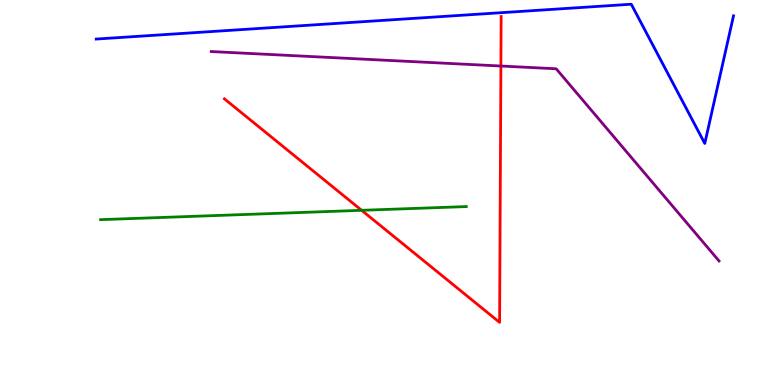[{'lines': ['blue', 'red'], 'intersections': []}, {'lines': ['green', 'red'], 'intersections': [{'x': 4.67, 'y': 4.54}]}, {'lines': ['purple', 'red'], 'intersections': [{'x': 6.46, 'y': 8.29}]}, {'lines': ['blue', 'green'], 'intersections': []}, {'lines': ['blue', 'purple'], 'intersections': []}, {'lines': ['green', 'purple'], 'intersections': []}]